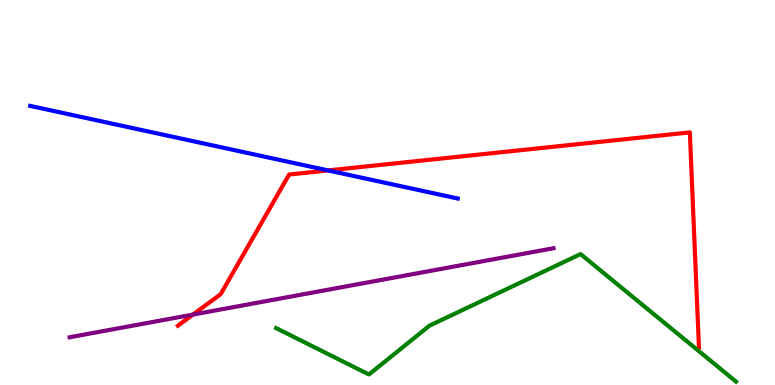[{'lines': ['blue', 'red'], 'intersections': [{'x': 4.23, 'y': 5.57}]}, {'lines': ['green', 'red'], 'intersections': []}, {'lines': ['purple', 'red'], 'intersections': [{'x': 2.49, 'y': 1.83}]}, {'lines': ['blue', 'green'], 'intersections': []}, {'lines': ['blue', 'purple'], 'intersections': []}, {'lines': ['green', 'purple'], 'intersections': []}]